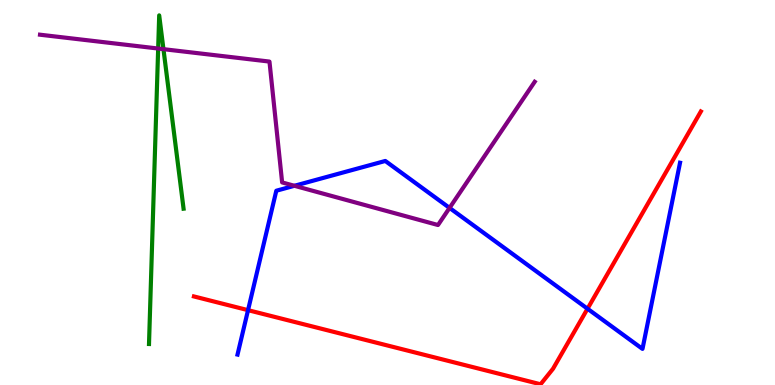[{'lines': ['blue', 'red'], 'intersections': [{'x': 3.2, 'y': 1.94}, {'x': 7.58, 'y': 1.98}]}, {'lines': ['green', 'red'], 'intersections': []}, {'lines': ['purple', 'red'], 'intersections': []}, {'lines': ['blue', 'green'], 'intersections': []}, {'lines': ['blue', 'purple'], 'intersections': [{'x': 3.8, 'y': 5.17}, {'x': 5.8, 'y': 4.6}]}, {'lines': ['green', 'purple'], 'intersections': [{'x': 2.04, 'y': 8.74}, {'x': 2.11, 'y': 8.72}]}]